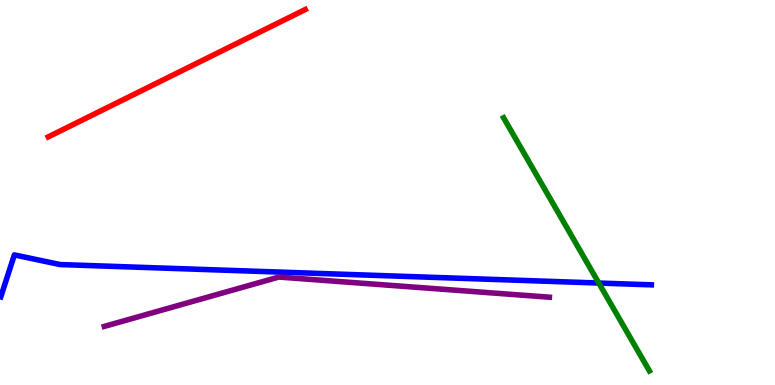[{'lines': ['blue', 'red'], 'intersections': []}, {'lines': ['green', 'red'], 'intersections': []}, {'lines': ['purple', 'red'], 'intersections': []}, {'lines': ['blue', 'green'], 'intersections': [{'x': 7.73, 'y': 2.65}]}, {'lines': ['blue', 'purple'], 'intersections': []}, {'lines': ['green', 'purple'], 'intersections': []}]